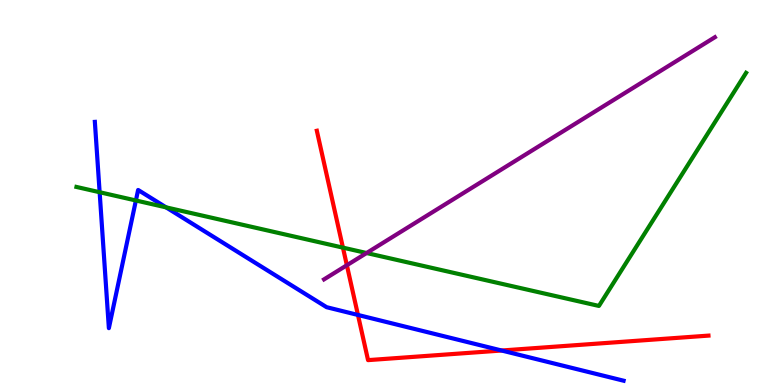[{'lines': ['blue', 'red'], 'intersections': [{'x': 4.62, 'y': 1.82}, {'x': 6.47, 'y': 0.896}]}, {'lines': ['green', 'red'], 'intersections': [{'x': 4.42, 'y': 3.57}]}, {'lines': ['purple', 'red'], 'intersections': [{'x': 4.48, 'y': 3.11}]}, {'lines': ['blue', 'green'], 'intersections': [{'x': 1.29, 'y': 5.01}, {'x': 1.75, 'y': 4.79}, {'x': 2.14, 'y': 4.61}]}, {'lines': ['blue', 'purple'], 'intersections': []}, {'lines': ['green', 'purple'], 'intersections': [{'x': 4.73, 'y': 3.43}]}]